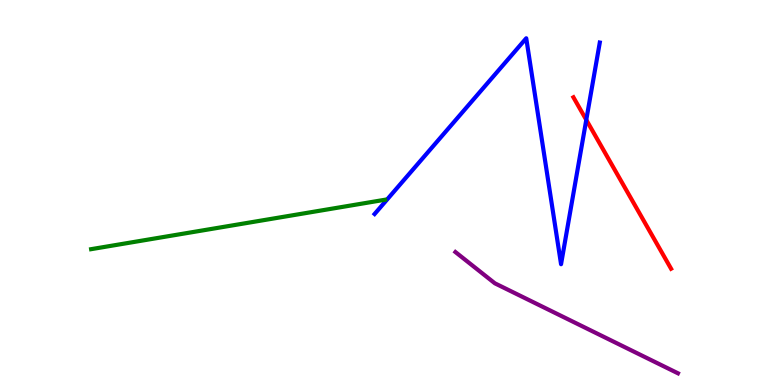[{'lines': ['blue', 'red'], 'intersections': [{'x': 7.56, 'y': 6.89}]}, {'lines': ['green', 'red'], 'intersections': []}, {'lines': ['purple', 'red'], 'intersections': []}, {'lines': ['blue', 'green'], 'intersections': []}, {'lines': ['blue', 'purple'], 'intersections': []}, {'lines': ['green', 'purple'], 'intersections': []}]